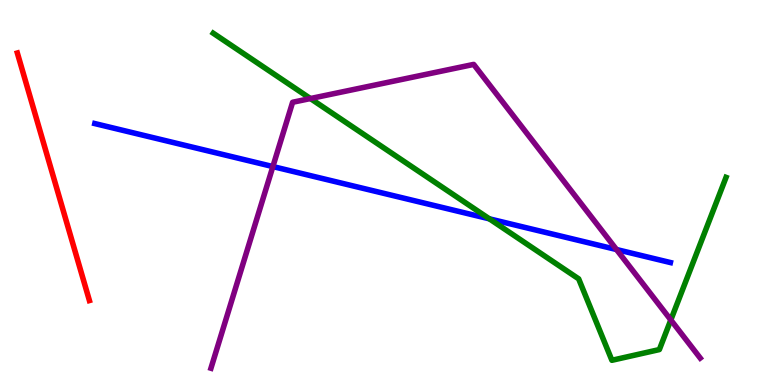[{'lines': ['blue', 'red'], 'intersections': []}, {'lines': ['green', 'red'], 'intersections': []}, {'lines': ['purple', 'red'], 'intersections': []}, {'lines': ['blue', 'green'], 'intersections': [{'x': 6.31, 'y': 4.32}]}, {'lines': ['blue', 'purple'], 'intersections': [{'x': 3.52, 'y': 5.67}, {'x': 7.95, 'y': 3.52}]}, {'lines': ['green', 'purple'], 'intersections': [{'x': 4.01, 'y': 7.44}, {'x': 8.66, 'y': 1.69}]}]